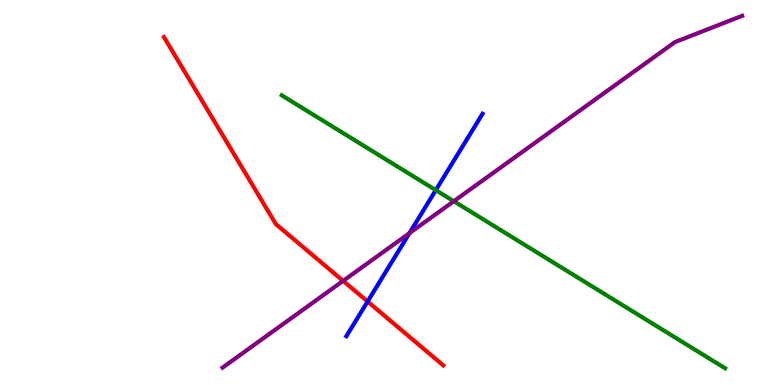[{'lines': ['blue', 'red'], 'intersections': [{'x': 4.74, 'y': 2.17}]}, {'lines': ['green', 'red'], 'intersections': []}, {'lines': ['purple', 'red'], 'intersections': [{'x': 4.43, 'y': 2.7}]}, {'lines': ['blue', 'green'], 'intersections': [{'x': 5.62, 'y': 5.06}]}, {'lines': ['blue', 'purple'], 'intersections': [{'x': 5.28, 'y': 3.94}]}, {'lines': ['green', 'purple'], 'intersections': [{'x': 5.86, 'y': 4.77}]}]